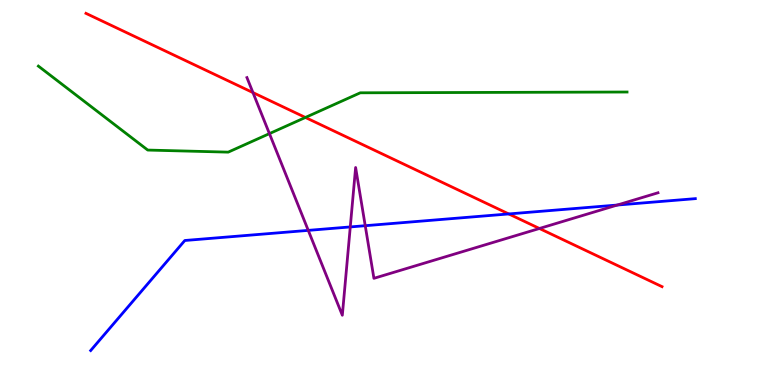[{'lines': ['blue', 'red'], 'intersections': [{'x': 6.56, 'y': 4.44}]}, {'lines': ['green', 'red'], 'intersections': [{'x': 3.94, 'y': 6.95}]}, {'lines': ['purple', 'red'], 'intersections': [{'x': 3.26, 'y': 7.6}, {'x': 6.96, 'y': 4.07}]}, {'lines': ['blue', 'green'], 'intersections': []}, {'lines': ['blue', 'purple'], 'intersections': [{'x': 3.98, 'y': 4.02}, {'x': 4.52, 'y': 4.11}, {'x': 4.71, 'y': 4.14}, {'x': 7.96, 'y': 4.67}]}, {'lines': ['green', 'purple'], 'intersections': [{'x': 3.48, 'y': 6.53}]}]